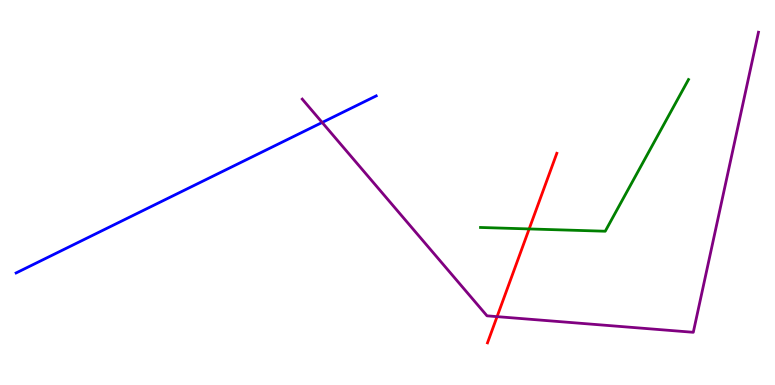[{'lines': ['blue', 'red'], 'intersections': []}, {'lines': ['green', 'red'], 'intersections': [{'x': 6.83, 'y': 4.05}]}, {'lines': ['purple', 'red'], 'intersections': [{'x': 6.41, 'y': 1.78}]}, {'lines': ['blue', 'green'], 'intersections': []}, {'lines': ['blue', 'purple'], 'intersections': [{'x': 4.16, 'y': 6.82}]}, {'lines': ['green', 'purple'], 'intersections': []}]